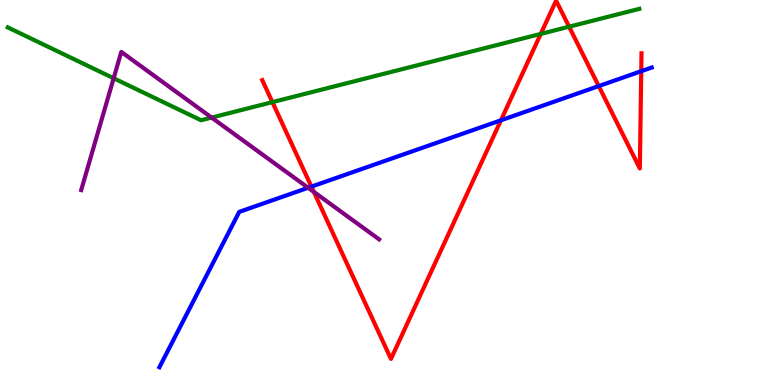[{'lines': ['blue', 'red'], 'intersections': [{'x': 4.02, 'y': 5.15}, {'x': 6.46, 'y': 6.88}, {'x': 7.73, 'y': 7.76}, {'x': 8.27, 'y': 8.15}]}, {'lines': ['green', 'red'], 'intersections': [{'x': 3.51, 'y': 7.35}, {'x': 6.98, 'y': 9.12}, {'x': 7.34, 'y': 9.31}]}, {'lines': ['purple', 'red'], 'intersections': [{'x': 4.05, 'y': 5.02}]}, {'lines': ['blue', 'green'], 'intersections': []}, {'lines': ['blue', 'purple'], 'intersections': [{'x': 3.98, 'y': 5.12}]}, {'lines': ['green', 'purple'], 'intersections': [{'x': 1.47, 'y': 7.97}, {'x': 2.73, 'y': 6.95}]}]